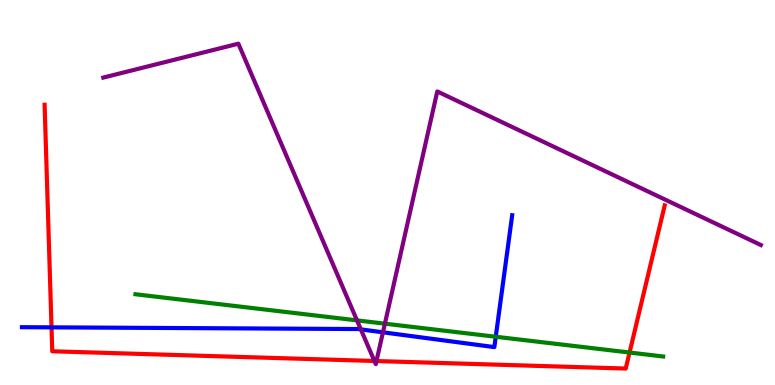[{'lines': ['blue', 'red'], 'intersections': [{'x': 0.665, 'y': 1.5}]}, {'lines': ['green', 'red'], 'intersections': [{'x': 8.12, 'y': 0.843}]}, {'lines': ['purple', 'red'], 'intersections': [{'x': 4.83, 'y': 0.624}, {'x': 4.86, 'y': 0.622}]}, {'lines': ['blue', 'green'], 'intersections': [{'x': 6.4, 'y': 1.25}]}, {'lines': ['blue', 'purple'], 'intersections': [{'x': 4.66, 'y': 1.44}, {'x': 4.94, 'y': 1.37}]}, {'lines': ['green', 'purple'], 'intersections': [{'x': 4.61, 'y': 1.68}, {'x': 4.97, 'y': 1.59}]}]